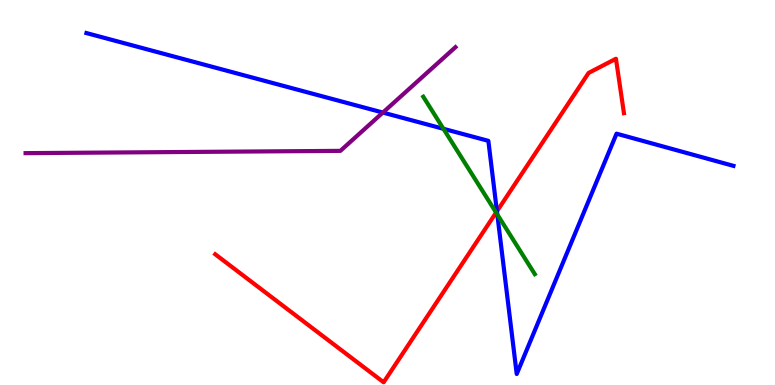[{'lines': ['blue', 'red'], 'intersections': [{'x': 6.41, 'y': 4.51}]}, {'lines': ['green', 'red'], 'intersections': [{'x': 6.4, 'y': 4.48}]}, {'lines': ['purple', 'red'], 'intersections': []}, {'lines': ['blue', 'green'], 'intersections': [{'x': 5.72, 'y': 6.65}, {'x': 6.42, 'y': 4.43}]}, {'lines': ['blue', 'purple'], 'intersections': [{'x': 4.94, 'y': 7.08}]}, {'lines': ['green', 'purple'], 'intersections': []}]